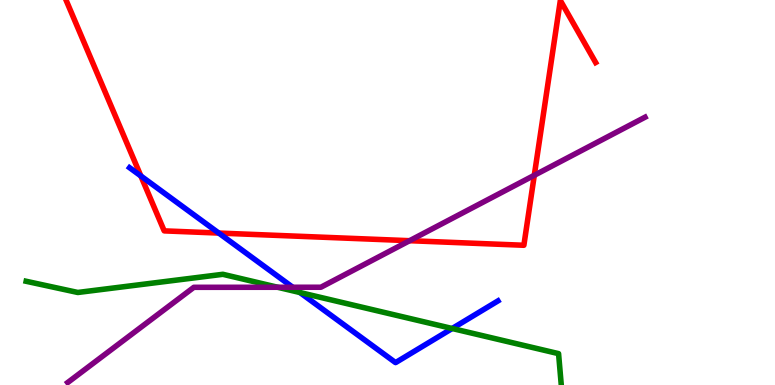[{'lines': ['blue', 'red'], 'intersections': [{'x': 1.82, 'y': 5.43}, {'x': 2.82, 'y': 3.95}]}, {'lines': ['green', 'red'], 'intersections': []}, {'lines': ['purple', 'red'], 'intersections': [{'x': 5.29, 'y': 3.75}, {'x': 6.89, 'y': 5.45}]}, {'lines': ['blue', 'green'], 'intersections': [{'x': 3.87, 'y': 2.4}, {'x': 5.83, 'y': 1.47}]}, {'lines': ['blue', 'purple'], 'intersections': [{'x': 3.78, 'y': 2.54}]}, {'lines': ['green', 'purple'], 'intersections': [{'x': 3.58, 'y': 2.54}]}]